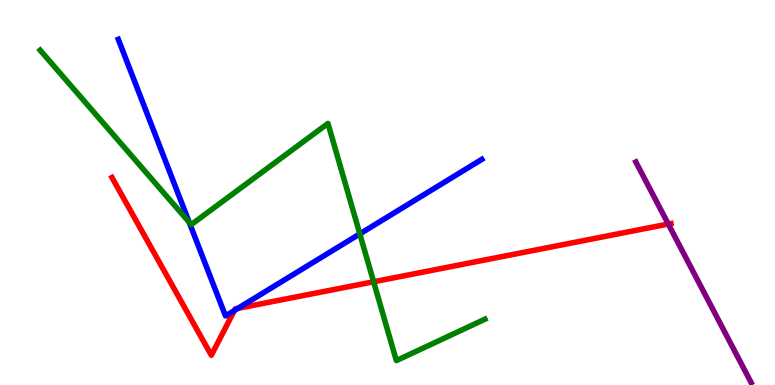[{'lines': ['blue', 'red'], 'intersections': [{'x': 3.02, 'y': 1.94}, {'x': 3.07, 'y': 1.99}]}, {'lines': ['green', 'red'], 'intersections': [{'x': 4.82, 'y': 2.68}]}, {'lines': ['purple', 'red'], 'intersections': [{'x': 8.62, 'y': 4.18}]}, {'lines': ['blue', 'green'], 'intersections': [{'x': 2.44, 'y': 4.23}, {'x': 4.64, 'y': 3.93}]}, {'lines': ['blue', 'purple'], 'intersections': []}, {'lines': ['green', 'purple'], 'intersections': []}]